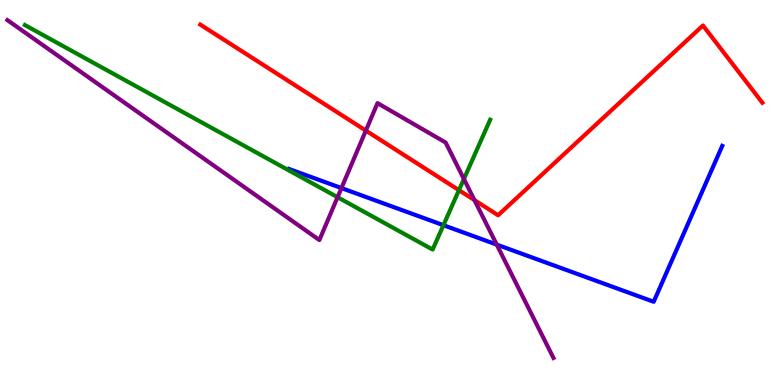[{'lines': ['blue', 'red'], 'intersections': []}, {'lines': ['green', 'red'], 'intersections': [{'x': 5.92, 'y': 5.06}]}, {'lines': ['purple', 'red'], 'intersections': [{'x': 4.72, 'y': 6.61}, {'x': 6.12, 'y': 4.8}]}, {'lines': ['blue', 'green'], 'intersections': [{'x': 5.72, 'y': 4.15}]}, {'lines': ['blue', 'purple'], 'intersections': [{'x': 4.41, 'y': 5.12}, {'x': 6.41, 'y': 3.65}]}, {'lines': ['green', 'purple'], 'intersections': [{'x': 4.36, 'y': 4.88}, {'x': 5.99, 'y': 5.35}]}]